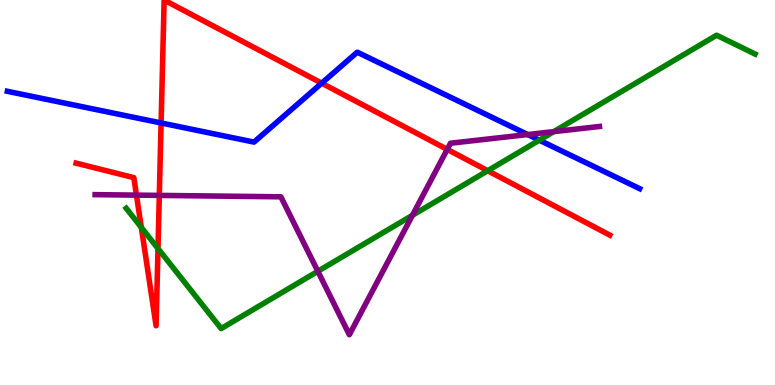[{'lines': ['blue', 'red'], 'intersections': [{'x': 2.08, 'y': 6.81}, {'x': 4.15, 'y': 7.84}]}, {'lines': ['green', 'red'], 'intersections': [{'x': 1.82, 'y': 4.09}, {'x': 2.04, 'y': 3.54}, {'x': 6.29, 'y': 5.57}]}, {'lines': ['purple', 'red'], 'intersections': [{'x': 1.76, 'y': 4.93}, {'x': 2.06, 'y': 4.92}, {'x': 5.77, 'y': 6.12}]}, {'lines': ['blue', 'green'], 'intersections': [{'x': 6.96, 'y': 6.36}]}, {'lines': ['blue', 'purple'], 'intersections': [{'x': 6.81, 'y': 6.51}]}, {'lines': ['green', 'purple'], 'intersections': [{'x': 4.1, 'y': 2.95}, {'x': 5.32, 'y': 4.41}, {'x': 7.15, 'y': 6.58}]}]